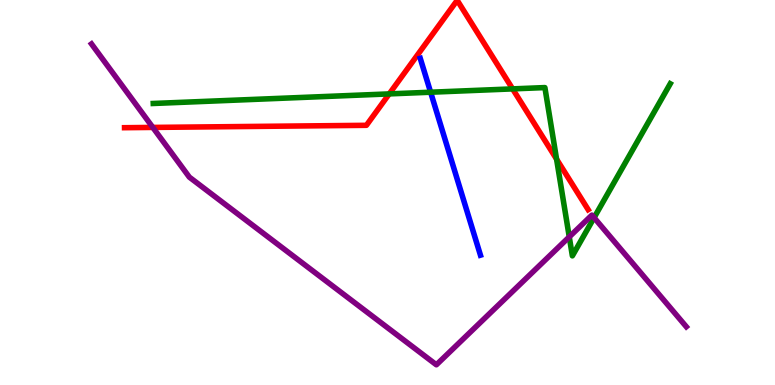[{'lines': ['blue', 'red'], 'intersections': []}, {'lines': ['green', 'red'], 'intersections': [{'x': 5.02, 'y': 7.56}, {'x': 6.61, 'y': 7.69}, {'x': 7.18, 'y': 5.87}]}, {'lines': ['purple', 'red'], 'intersections': [{'x': 1.97, 'y': 6.69}]}, {'lines': ['blue', 'green'], 'intersections': [{'x': 5.56, 'y': 7.6}]}, {'lines': ['blue', 'purple'], 'intersections': []}, {'lines': ['green', 'purple'], 'intersections': [{'x': 7.35, 'y': 3.85}, {'x': 7.67, 'y': 4.35}]}]